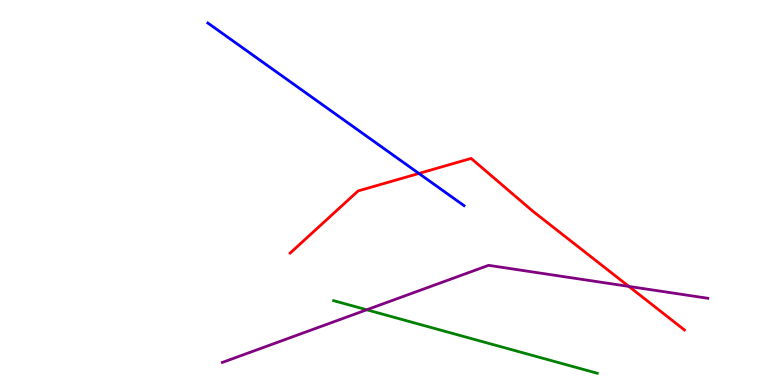[{'lines': ['blue', 'red'], 'intersections': [{'x': 5.41, 'y': 5.49}]}, {'lines': ['green', 'red'], 'intersections': []}, {'lines': ['purple', 'red'], 'intersections': [{'x': 8.11, 'y': 2.56}]}, {'lines': ['blue', 'green'], 'intersections': []}, {'lines': ['blue', 'purple'], 'intersections': []}, {'lines': ['green', 'purple'], 'intersections': [{'x': 4.73, 'y': 1.95}]}]